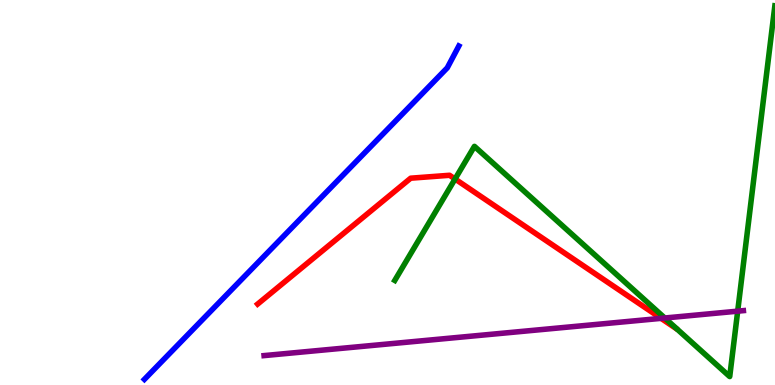[{'lines': ['blue', 'red'], 'intersections': []}, {'lines': ['green', 'red'], 'intersections': [{'x': 5.87, 'y': 5.35}]}, {'lines': ['purple', 'red'], 'intersections': [{'x': 8.53, 'y': 1.73}]}, {'lines': ['blue', 'green'], 'intersections': []}, {'lines': ['blue', 'purple'], 'intersections': []}, {'lines': ['green', 'purple'], 'intersections': [{'x': 8.58, 'y': 1.74}, {'x': 9.52, 'y': 1.92}]}]